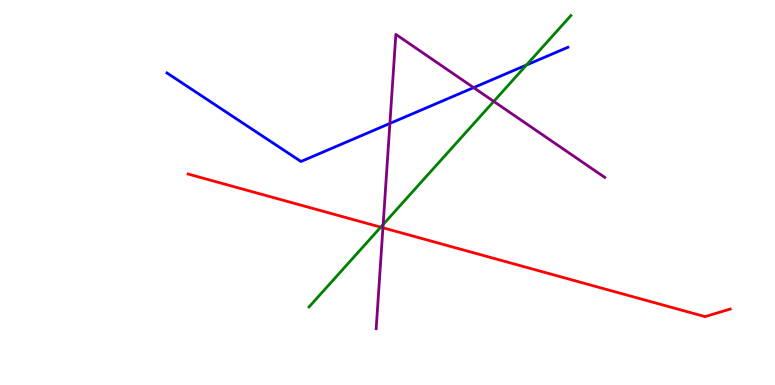[{'lines': ['blue', 'red'], 'intersections': []}, {'lines': ['green', 'red'], 'intersections': [{'x': 4.91, 'y': 4.1}]}, {'lines': ['purple', 'red'], 'intersections': [{'x': 4.94, 'y': 4.08}]}, {'lines': ['blue', 'green'], 'intersections': [{'x': 6.79, 'y': 8.31}]}, {'lines': ['blue', 'purple'], 'intersections': [{'x': 5.03, 'y': 6.79}, {'x': 6.11, 'y': 7.72}]}, {'lines': ['green', 'purple'], 'intersections': [{'x': 4.94, 'y': 4.17}, {'x': 6.37, 'y': 7.37}]}]